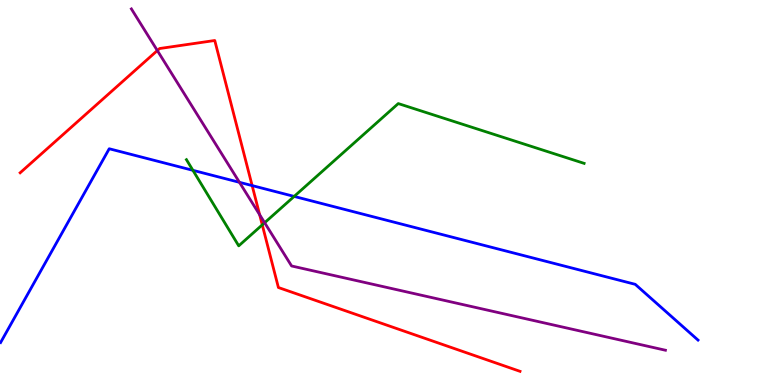[{'lines': ['blue', 'red'], 'intersections': [{'x': 3.25, 'y': 5.18}]}, {'lines': ['green', 'red'], 'intersections': [{'x': 3.38, 'y': 4.16}]}, {'lines': ['purple', 'red'], 'intersections': [{'x': 2.03, 'y': 8.69}, {'x': 3.35, 'y': 4.42}]}, {'lines': ['blue', 'green'], 'intersections': [{'x': 2.49, 'y': 5.58}, {'x': 3.8, 'y': 4.9}]}, {'lines': ['blue', 'purple'], 'intersections': [{'x': 3.09, 'y': 5.26}]}, {'lines': ['green', 'purple'], 'intersections': [{'x': 3.41, 'y': 4.21}]}]